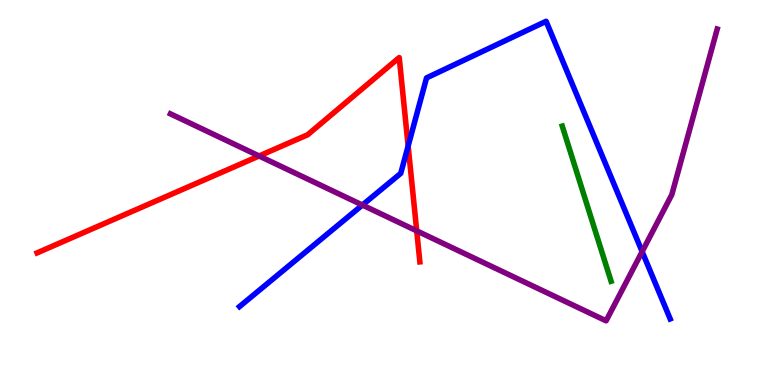[{'lines': ['blue', 'red'], 'intersections': [{'x': 5.27, 'y': 6.21}]}, {'lines': ['green', 'red'], 'intersections': []}, {'lines': ['purple', 'red'], 'intersections': [{'x': 3.34, 'y': 5.95}, {'x': 5.38, 'y': 4.0}]}, {'lines': ['blue', 'green'], 'intersections': []}, {'lines': ['blue', 'purple'], 'intersections': [{'x': 4.68, 'y': 4.67}, {'x': 8.29, 'y': 3.46}]}, {'lines': ['green', 'purple'], 'intersections': []}]